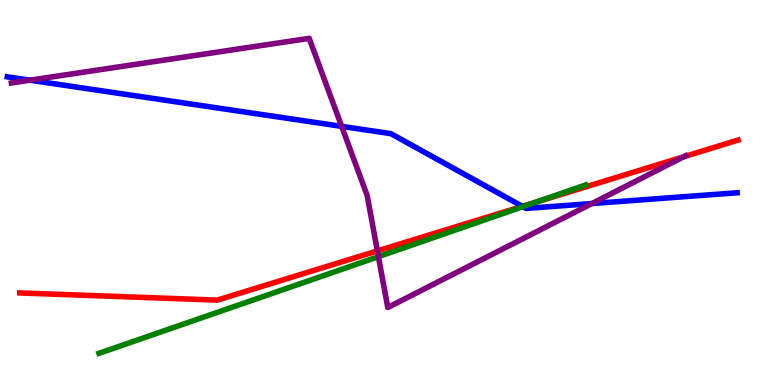[{'lines': ['blue', 'red'], 'intersections': [{'x': 6.74, 'y': 4.64}]}, {'lines': ['green', 'red'], 'intersections': [{'x': 6.9, 'y': 4.74}]}, {'lines': ['purple', 'red'], 'intersections': [{'x': 4.87, 'y': 3.48}, {'x': 8.82, 'y': 5.93}]}, {'lines': ['blue', 'green'], 'intersections': [{'x': 6.75, 'y': 4.63}]}, {'lines': ['blue', 'purple'], 'intersections': [{'x': 0.387, 'y': 7.92}, {'x': 4.41, 'y': 6.72}, {'x': 7.64, 'y': 4.71}]}, {'lines': ['green', 'purple'], 'intersections': [{'x': 4.88, 'y': 3.33}]}]